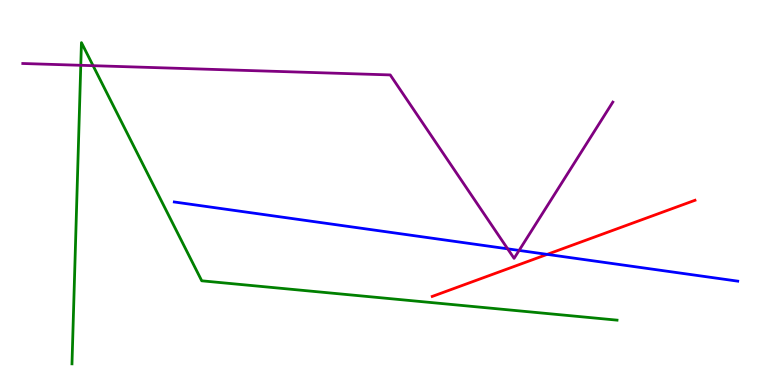[{'lines': ['blue', 'red'], 'intersections': [{'x': 7.06, 'y': 3.39}]}, {'lines': ['green', 'red'], 'intersections': []}, {'lines': ['purple', 'red'], 'intersections': []}, {'lines': ['blue', 'green'], 'intersections': []}, {'lines': ['blue', 'purple'], 'intersections': [{'x': 6.55, 'y': 3.54}, {'x': 6.7, 'y': 3.5}]}, {'lines': ['green', 'purple'], 'intersections': [{'x': 1.04, 'y': 8.3}, {'x': 1.2, 'y': 8.29}]}]